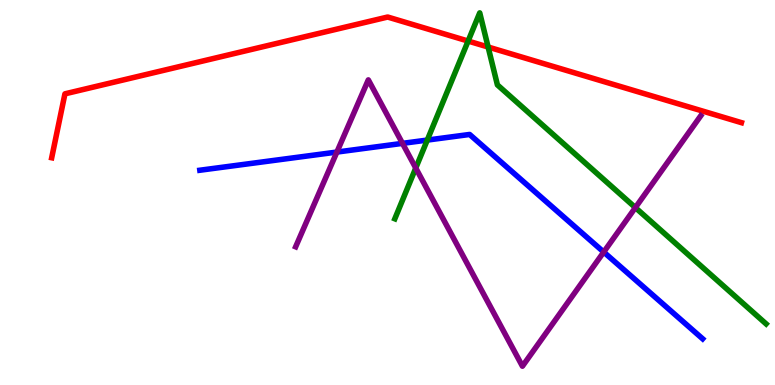[{'lines': ['blue', 'red'], 'intersections': []}, {'lines': ['green', 'red'], 'intersections': [{'x': 6.04, 'y': 8.93}, {'x': 6.3, 'y': 8.78}]}, {'lines': ['purple', 'red'], 'intersections': []}, {'lines': ['blue', 'green'], 'intersections': [{'x': 5.51, 'y': 6.36}]}, {'lines': ['blue', 'purple'], 'intersections': [{'x': 4.35, 'y': 6.05}, {'x': 5.19, 'y': 6.28}, {'x': 7.79, 'y': 3.45}]}, {'lines': ['green', 'purple'], 'intersections': [{'x': 5.36, 'y': 5.64}, {'x': 8.2, 'y': 4.61}]}]